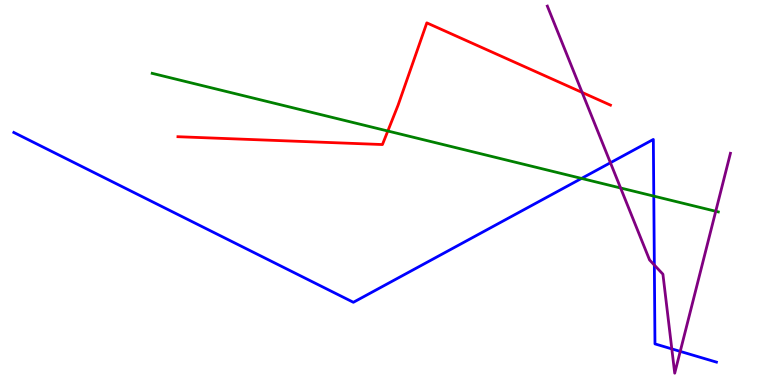[{'lines': ['blue', 'red'], 'intersections': []}, {'lines': ['green', 'red'], 'intersections': [{'x': 5.0, 'y': 6.6}]}, {'lines': ['purple', 'red'], 'intersections': [{'x': 7.51, 'y': 7.6}]}, {'lines': ['blue', 'green'], 'intersections': [{'x': 7.5, 'y': 5.37}, {'x': 8.44, 'y': 4.91}]}, {'lines': ['blue', 'purple'], 'intersections': [{'x': 7.88, 'y': 5.77}, {'x': 8.44, 'y': 3.12}, {'x': 8.67, 'y': 0.938}, {'x': 8.78, 'y': 0.873}]}, {'lines': ['green', 'purple'], 'intersections': [{'x': 8.01, 'y': 5.12}, {'x': 9.24, 'y': 4.51}]}]